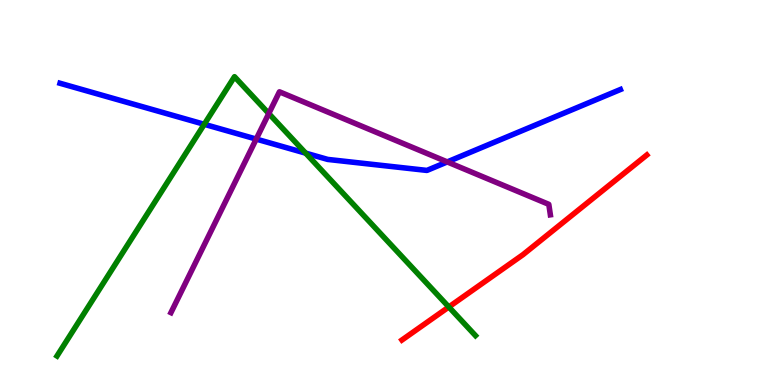[{'lines': ['blue', 'red'], 'intersections': []}, {'lines': ['green', 'red'], 'intersections': [{'x': 5.79, 'y': 2.03}]}, {'lines': ['purple', 'red'], 'intersections': []}, {'lines': ['blue', 'green'], 'intersections': [{'x': 2.64, 'y': 6.77}, {'x': 3.94, 'y': 6.02}]}, {'lines': ['blue', 'purple'], 'intersections': [{'x': 3.31, 'y': 6.39}, {'x': 5.77, 'y': 5.79}]}, {'lines': ['green', 'purple'], 'intersections': [{'x': 3.47, 'y': 7.05}]}]